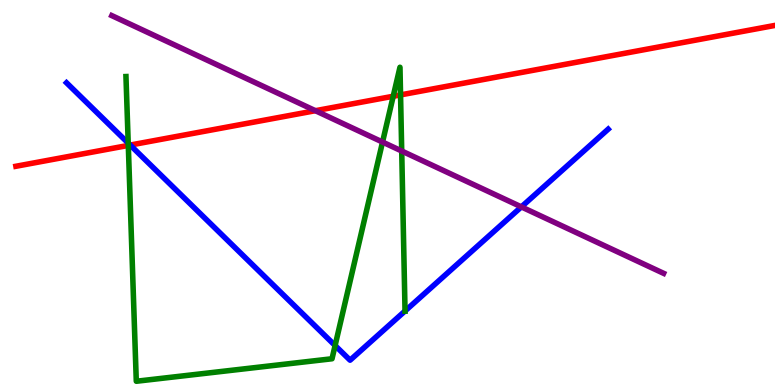[{'lines': ['blue', 'red'], 'intersections': [{'x': 1.68, 'y': 6.23}]}, {'lines': ['green', 'red'], 'intersections': [{'x': 1.66, 'y': 6.22}, {'x': 5.07, 'y': 7.5}, {'x': 5.17, 'y': 7.54}]}, {'lines': ['purple', 'red'], 'intersections': [{'x': 4.07, 'y': 7.12}]}, {'lines': ['blue', 'green'], 'intersections': [{'x': 1.65, 'y': 6.28}, {'x': 4.32, 'y': 1.03}, {'x': 5.23, 'y': 1.92}]}, {'lines': ['blue', 'purple'], 'intersections': [{'x': 6.73, 'y': 4.63}]}, {'lines': ['green', 'purple'], 'intersections': [{'x': 4.94, 'y': 6.31}, {'x': 5.18, 'y': 6.08}]}]